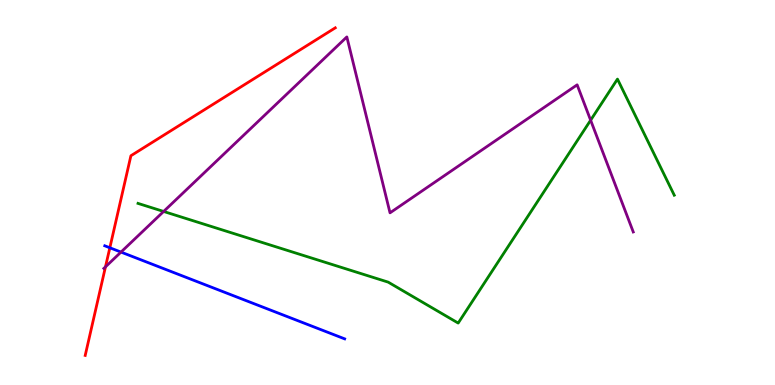[{'lines': ['blue', 'red'], 'intersections': [{'x': 1.42, 'y': 3.56}]}, {'lines': ['green', 'red'], 'intersections': []}, {'lines': ['purple', 'red'], 'intersections': [{'x': 1.36, 'y': 3.07}]}, {'lines': ['blue', 'green'], 'intersections': []}, {'lines': ['blue', 'purple'], 'intersections': [{'x': 1.56, 'y': 3.45}]}, {'lines': ['green', 'purple'], 'intersections': [{'x': 2.11, 'y': 4.51}, {'x': 7.62, 'y': 6.88}]}]